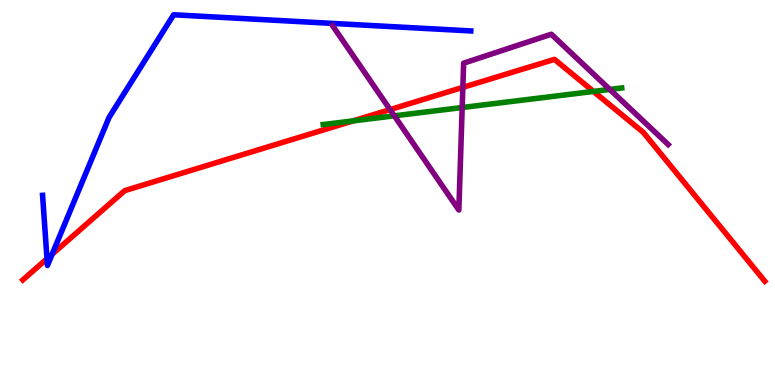[{'lines': ['blue', 'red'], 'intersections': [{'x': 0.606, 'y': 3.28}, {'x': 0.673, 'y': 3.4}]}, {'lines': ['green', 'red'], 'intersections': [{'x': 4.56, 'y': 6.86}, {'x': 7.66, 'y': 7.63}]}, {'lines': ['purple', 'red'], 'intersections': [{'x': 5.03, 'y': 7.15}, {'x': 5.97, 'y': 7.73}]}, {'lines': ['blue', 'green'], 'intersections': []}, {'lines': ['blue', 'purple'], 'intersections': []}, {'lines': ['green', 'purple'], 'intersections': [{'x': 5.09, 'y': 6.99}, {'x': 5.96, 'y': 7.21}, {'x': 7.87, 'y': 7.68}]}]